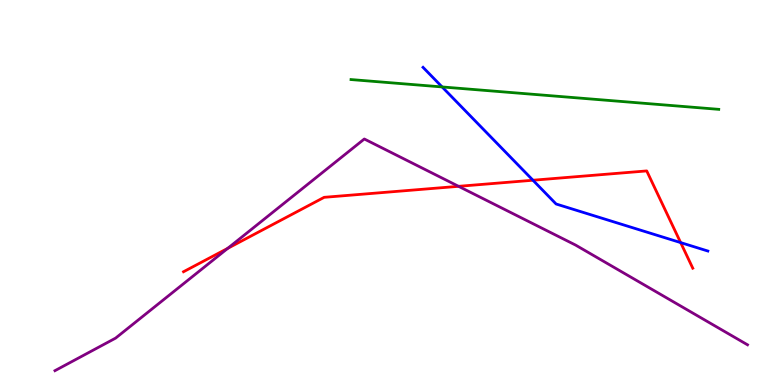[{'lines': ['blue', 'red'], 'intersections': [{'x': 6.88, 'y': 5.32}, {'x': 8.78, 'y': 3.7}]}, {'lines': ['green', 'red'], 'intersections': []}, {'lines': ['purple', 'red'], 'intersections': [{'x': 2.94, 'y': 3.55}, {'x': 5.92, 'y': 5.16}]}, {'lines': ['blue', 'green'], 'intersections': [{'x': 5.7, 'y': 7.74}]}, {'lines': ['blue', 'purple'], 'intersections': []}, {'lines': ['green', 'purple'], 'intersections': []}]